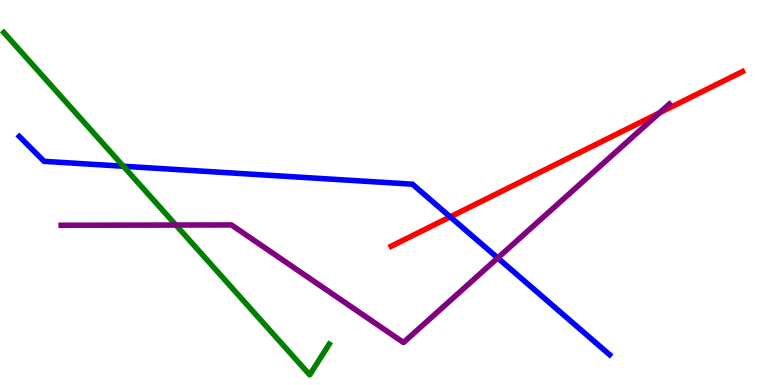[{'lines': ['blue', 'red'], 'intersections': [{'x': 5.81, 'y': 4.37}]}, {'lines': ['green', 'red'], 'intersections': []}, {'lines': ['purple', 'red'], 'intersections': [{'x': 8.51, 'y': 7.07}]}, {'lines': ['blue', 'green'], 'intersections': [{'x': 1.59, 'y': 5.68}]}, {'lines': ['blue', 'purple'], 'intersections': [{'x': 6.42, 'y': 3.3}]}, {'lines': ['green', 'purple'], 'intersections': [{'x': 2.27, 'y': 4.15}]}]